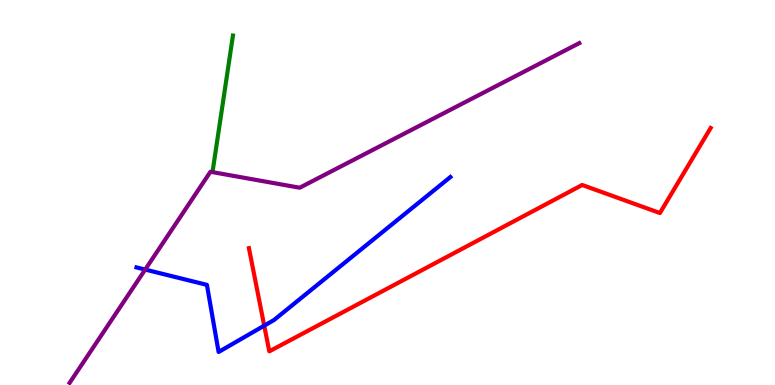[{'lines': ['blue', 'red'], 'intersections': [{'x': 3.41, 'y': 1.54}]}, {'lines': ['green', 'red'], 'intersections': []}, {'lines': ['purple', 'red'], 'intersections': []}, {'lines': ['blue', 'green'], 'intersections': []}, {'lines': ['blue', 'purple'], 'intersections': [{'x': 1.87, 'y': 3.0}]}, {'lines': ['green', 'purple'], 'intersections': []}]